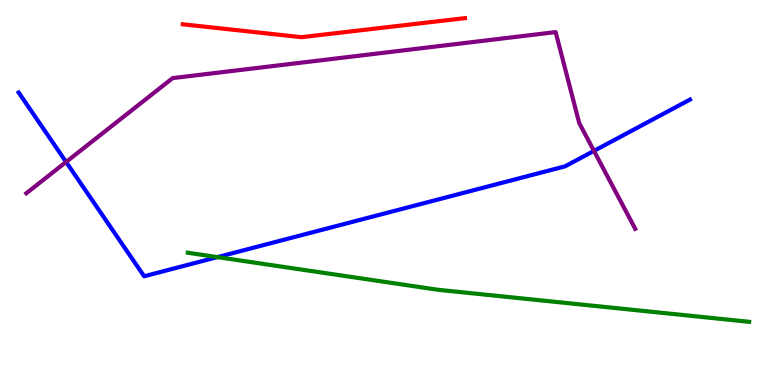[{'lines': ['blue', 'red'], 'intersections': []}, {'lines': ['green', 'red'], 'intersections': []}, {'lines': ['purple', 'red'], 'intersections': []}, {'lines': ['blue', 'green'], 'intersections': [{'x': 2.81, 'y': 3.32}]}, {'lines': ['blue', 'purple'], 'intersections': [{'x': 0.853, 'y': 5.79}, {'x': 7.66, 'y': 6.08}]}, {'lines': ['green', 'purple'], 'intersections': []}]